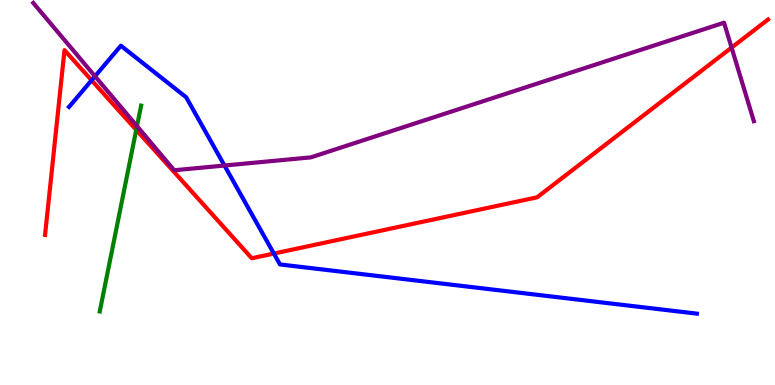[{'lines': ['blue', 'red'], 'intersections': [{'x': 1.18, 'y': 7.91}, {'x': 3.53, 'y': 3.41}]}, {'lines': ['green', 'red'], 'intersections': [{'x': 1.76, 'y': 6.63}]}, {'lines': ['purple', 'red'], 'intersections': [{'x': 9.44, 'y': 8.76}]}, {'lines': ['blue', 'green'], 'intersections': []}, {'lines': ['blue', 'purple'], 'intersections': [{'x': 1.23, 'y': 8.02}, {'x': 2.9, 'y': 5.7}]}, {'lines': ['green', 'purple'], 'intersections': [{'x': 1.77, 'y': 6.72}]}]